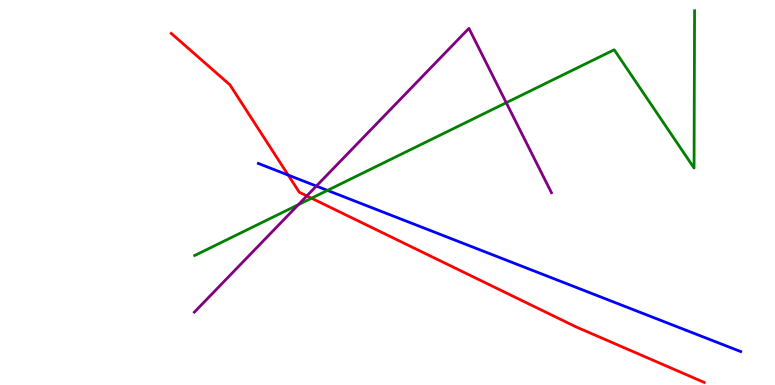[{'lines': ['blue', 'red'], 'intersections': [{'x': 3.72, 'y': 5.45}]}, {'lines': ['green', 'red'], 'intersections': [{'x': 4.02, 'y': 4.85}]}, {'lines': ['purple', 'red'], 'intersections': [{'x': 3.96, 'y': 4.91}]}, {'lines': ['blue', 'green'], 'intersections': [{'x': 4.23, 'y': 5.05}]}, {'lines': ['blue', 'purple'], 'intersections': [{'x': 4.08, 'y': 5.17}]}, {'lines': ['green', 'purple'], 'intersections': [{'x': 3.85, 'y': 4.68}, {'x': 6.53, 'y': 7.33}]}]